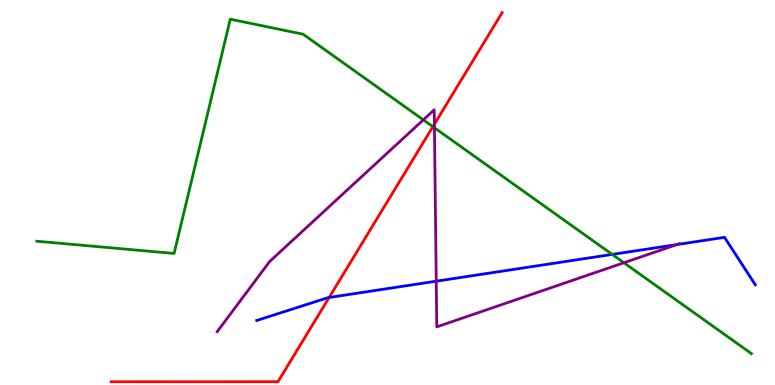[{'lines': ['blue', 'red'], 'intersections': [{'x': 4.25, 'y': 2.27}]}, {'lines': ['green', 'red'], 'intersections': [{'x': 5.59, 'y': 6.71}]}, {'lines': ['purple', 'red'], 'intersections': [{'x': 5.61, 'y': 6.77}]}, {'lines': ['blue', 'green'], 'intersections': [{'x': 7.9, 'y': 3.39}]}, {'lines': ['blue', 'purple'], 'intersections': [{'x': 5.63, 'y': 2.7}, {'x': 8.73, 'y': 3.65}]}, {'lines': ['green', 'purple'], 'intersections': [{'x': 5.46, 'y': 6.89}, {'x': 5.61, 'y': 6.68}, {'x': 8.05, 'y': 3.18}]}]